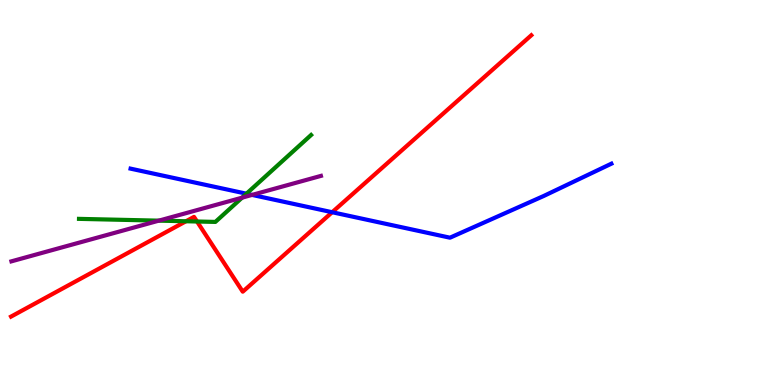[{'lines': ['blue', 'red'], 'intersections': [{'x': 4.29, 'y': 4.49}]}, {'lines': ['green', 'red'], 'intersections': [{'x': 2.4, 'y': 4.25}, {'x': 2.54, 'y': 4.25}]}, {'lines': ['purple', 'red'], 'intersections': []}, {'lines': ['blue', 'green'], 'intersections': [{'x': 3.18, 'y': 4.97}]}, {'lines': ['blue', 'purple'], 'intersections': [{'x': 3.25, 'y': 4.94}]}, {'lines': ['green', 'purple'], 'intersections': [{'x': 2.05, 'y': 4.27}, {'x': 3.12, 'y': 4.87}]}]